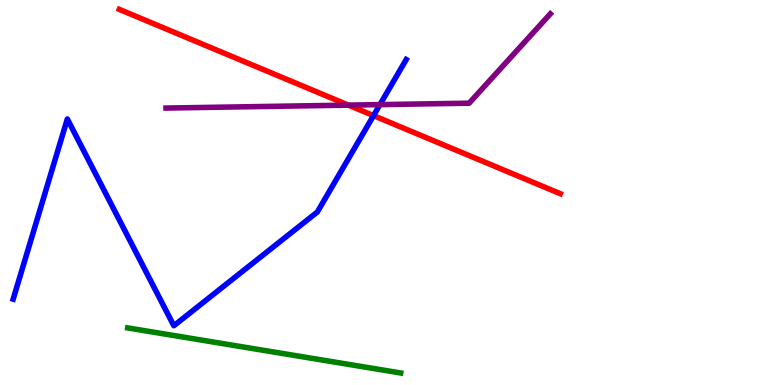[{'lines': ['blue', 'red'], 'intersections': [{'x': 4.82, 'y': 7.0}]}, {'lines': ['green', 'red'], 'intersections': []}, {'lines': ['purple', 'red'], 'intersections': [{'x': 4.5, 'y': 7.27}]}, {'lines': ['blue', 'green'], 'intersections': []}, {'lines': ['blue', 'purple'], 'intersections': [{'x': 4.9, 'y': 7.28}]}, {'lines': ['green', 'purple'], 'intersections': []}]